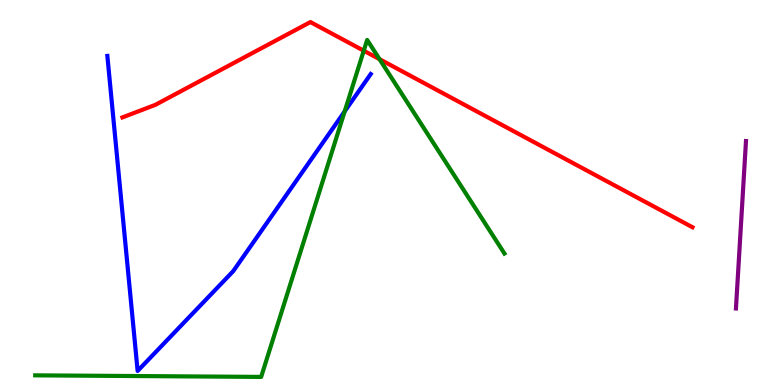[{'lines': ['blue', 'red'], 'intersections': []}, {'lines': ['green', 'red'], 'intersections': [{'x': 4.69, 'y': 8.68}, {'x': 4.9, 'y': 8.46}]}, {'lines': ['purple', 'red'], 'intersections': []}, {'lines': ['blue', 'green'], 'intersections': [{'x': 4.45, 'y': 7.11}]}, {'lines': ['blue', 'purple'], 'intersections': []}, {'lines': ['green', 'purple'], 'intersections': []}]